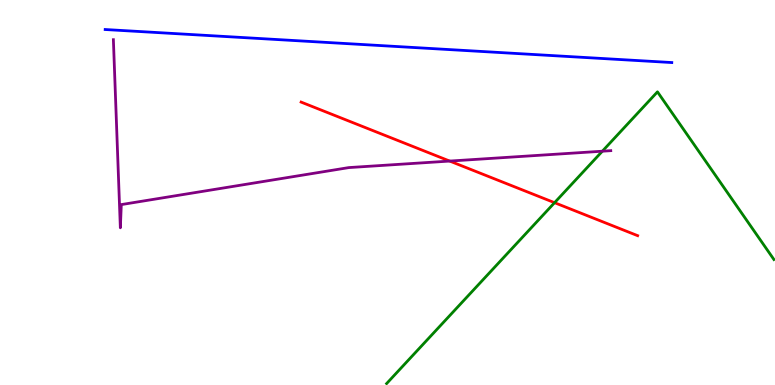[{'lines': ['blue', 'red'], 'intersections': []}, {'lines': ['green', 'red'], 'intersections': [{'x': 7.16, 'y': 4.74}]}, {'lines': ['purple', 'red'], 'intersections': [{'x': 5.8, 'y': 5.82}]}, {'lines': ['blue', 'green'], 'intersections': []}, {'lines': ['blue', 'purple'], 'intersections': []}, {'lines': ['green', 'purple'], 'intersections': [{'x': 7.77, 'y': 6.07}]}]